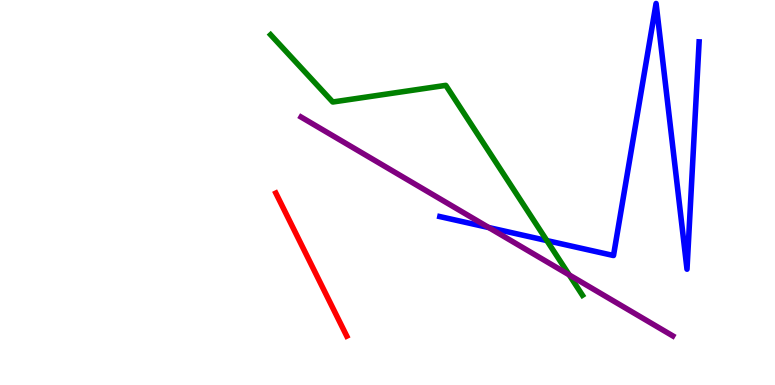[{'lines': ['blue', 'red'], 'intersections': []}, {'lines': ['green', 'red'], 'intersections': []}, {'lines': ['purple', 'red'], 'intersections': []}, {'lines': ['blue', 'green'], 'intersections': [{'x': 7.06, 'y': 3.75}]}, {'lines': ['blue', 'purple'], 'intersections': [{'x': 6.31, 'y': 4.09}]}, {'lines': ['green', 'purple'], 'intersections': [{'x': 7.34, 'y': 2.86}]}]